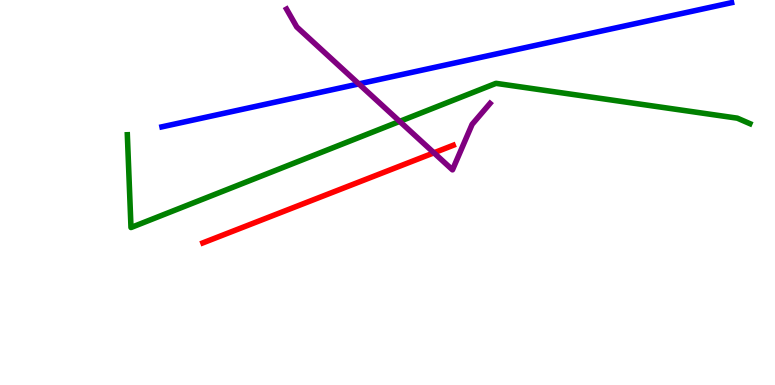[{'lines': ['blue', 'red'], 'intersections': []}, {'lines': ['green', 'red'], 'intersections': []}, {'lines': ['purple', 'red'], 'intersections': [{'x': 5.6, 'y': 6.03}]}, {'lines': ['blue', 'green'], 'intersections': []}, {'lines': ['blue', 'purple'], 'intersections': [{'x': 4.63, 'y': 7.82}]}, {'lines': ['green', 'purple'], 'intersections': [{'x': 5.16, 'y': 6.85}]}]